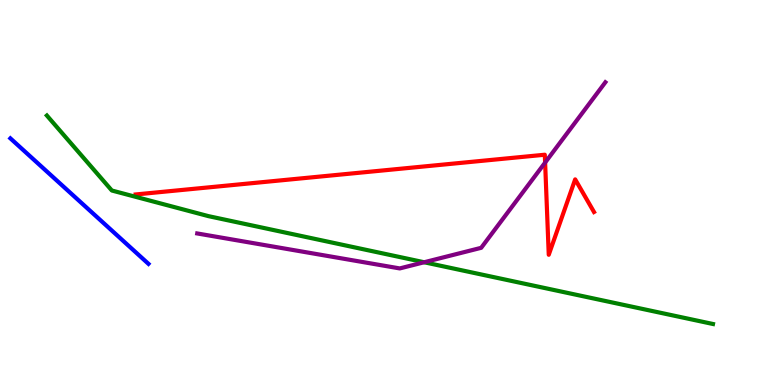[{'lines': ['blue', 'red'], 'intersections': []}, {'lines': ['green', 'red'], 'intersections': []}, {'lines': ['purple', 'red'], 'intersections': [{'x': 7.03, 'y': 5.78}]}, {'lines': ['blue', 'green'], 'intersections': []}, {'lines': ['blue', 'purple'], 'intersections': []}, {'lines': ['green', 'purple'], 'intersections': [{'x': 5.47, 'y': 3.19}]}]